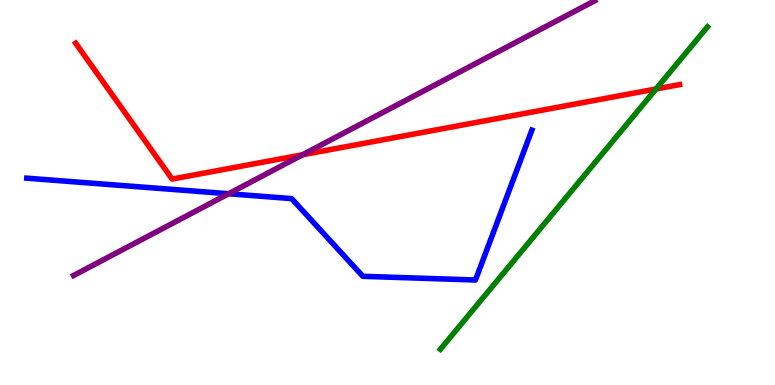[{'lines': ['blue', 'red'], 'intersections': []}, {'lines': ['green', 'red'], 'intersections': [{'x': 8.46, 'y': 7.69}]}, {'lines': ['purple', 'red'], 'intersections': [{'x': 3.9, 'y': 5.98}]}, {'lines': ['blue', 'green'], 'intersections': []}, {'lines': ['blue', 'purple'], 'intersections': [{'x': 2.95, 'y': 4.97}]}, {'lines': ['green', 'purple'], 'intersections': []}]